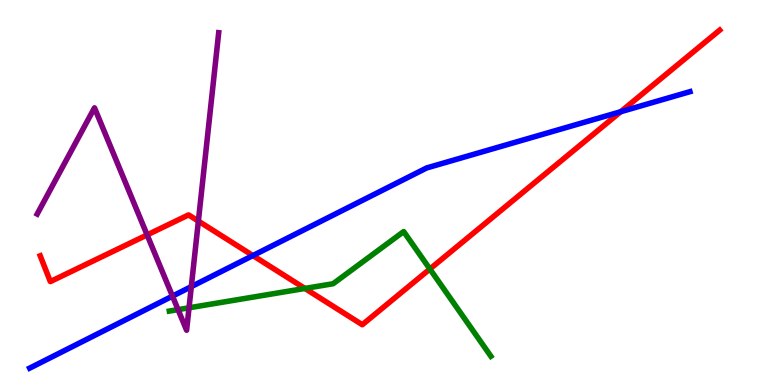[{'lines': ['blue', 'red'], 'intersections': [{'x': 3.26, 'y': 3.36}, {'x': 8.01, 'y': 7.1}]}, {'lines': ['green', 'red'], 'intersections': [{'x': 3.93, 'y': 2.51}, {'x': 5.55, 'y': 3.01}]}, {'lines': ['purple', 'red'], 'intersections': [{'x': 1.9, 'y': 3.9}, {'x': 2.56, 'y': 4.26}]}, {'lines': ['blue', 'green'], 'intersections': []}, {'lines': ['blue', 'purple'], 'intersections': [{'x': 2.23, 'y': 2.31}, {'x': 2.47, 'y': 2.56}]}, {'lines': ['green', 'purple'], 'intersections': [{'x': 2.3, 'y': 1.96}, {'x': 2.44, 'y': 2.01}]}]